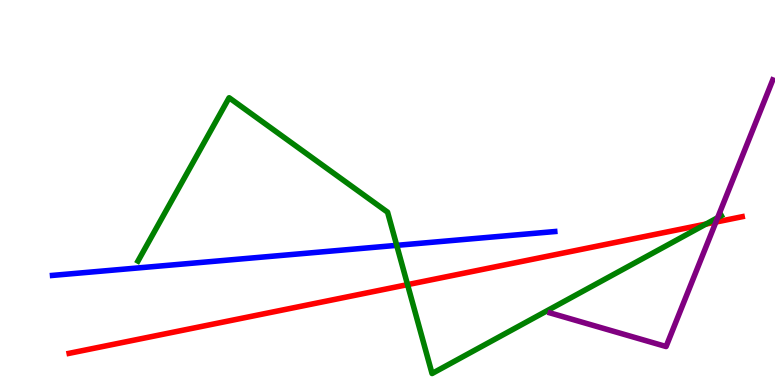[{'lines': ['blue', 'red'], 'intersections': []}, {'lines': ['green', 'red'], 'intersections': [{'x': 5.26, 'y': 2.61}, {'x': 9.11, 'y': 4.18}]}, {'lines': ['purple', 'red'], 'intersections': [{'x': 9.24, 'y': 4.23}]}, {'lines': ['blue', 'green'], 'intersections': [{'x': 5.12, 'y': 3.63}]}, {'lines': ['blue', 'purple'], 'intersections': []}, {'lines': ['green', 'purple'], 'intersections': [{'x': 9.26, 'y': 4.35}]}]